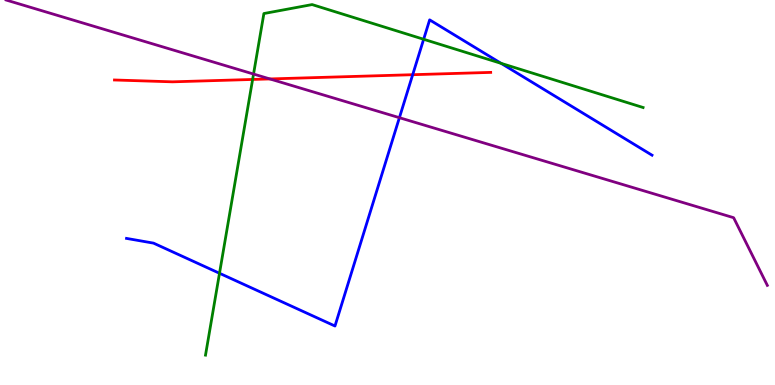[{'lines': ['blue', 'red'], 'intersections': [{'x': 5.33, 'y': 8.06}]}, {'lines': ['green', 'red'], 'intersections': [{'x': 3.26, 'y': 7.94}]}, {'lines': ['purple', 'red'], 'intersections': [{'x': 3.48, 'y': 7.95}]}, {'lines': ['blue', 'green'], 'intersections': [{'x': 2.83, 'y': 2.9}, {'x': 5.47, 'y': 8.98}, {'x': 6.47, 'y': 8.35}]}, {'lines': ['blue', 'purple'], 'intersections': [{'x': 5.15, 'y': 6.94}]}, {'lines': ['green', 'purple'], 'intersections': [{'x': 3.27, 'y': 8.08}]}]